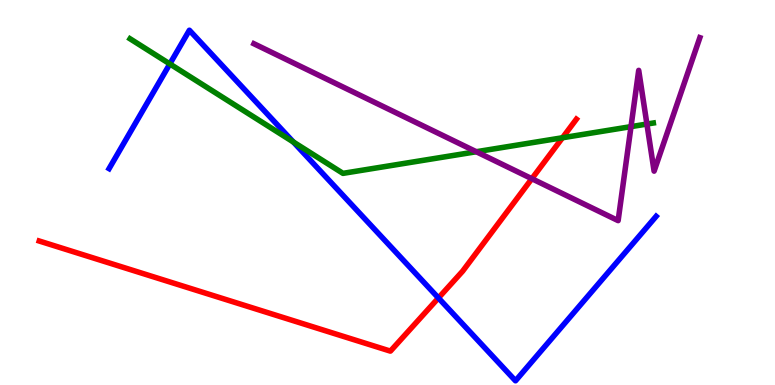[{'lines': ['blue', 'red'], 'intersections': [{'x': 5.66, 'y': 2.26}]}, {'lines': ['green', 'red'], 'intersections': [{'x': 7.26, 'y': 6.42}]}, {'lines': ['purple', 'red'], 'intersections': [{'x': 6.86, 'y': 5.36}]}, {'lines': ['blue', 'green'], 'intersections': [{'x': 2.19, 'y': 8.34}, {'x': 3.79, 'y': 6.31}]}, {'lines': ['blue', 'purple'], 'intersections': []}, {'lines': ['green', 'purple'], 'intersections': [{'x': 6.15, 'y': 6.06}, {'x': 8.14, 'y': 6.71}, {'x': 8.35, 'y': 6.78}]}]